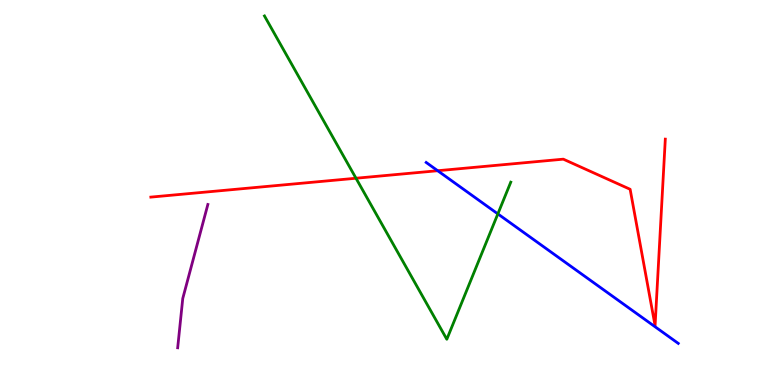[{'lines': ['blue', 'red'], 'intersections': [{'x': 5.65, 'y': 5.57}]}, {'lines': ['green', 'red'], 'intersections': [{'x': 4.59, 'y': 5.37}]}, {'lines': ['purple', 'red'], 'intersections': []}, {'lines': ['blue', 'green'], 'intersections': [{'x': 6.42, 'y': 4.44}]}, {'lines': ['blue', 'purple'], 'intersections': []}, {'lines': ['green', 'purple'], 'intersections': []}]